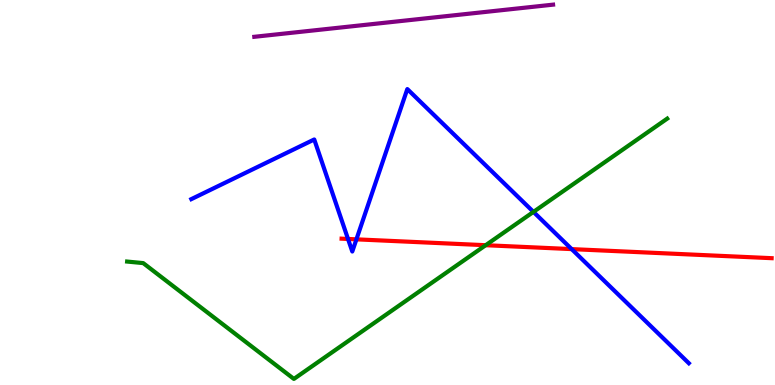[{'lines': ['blue', 'red'], 'intersections': [{'x': 4.49, 'y': 3.79}, {'x': 4.6, 'y': 3.78}, {'x': 7.38, 'y': 3.53}]}, {'lines': ['green', 'red'], 'intersections': [{'x': 6.27, 'y': 3.63}]}, {'lines': ['purple', 'red'], 'intersections': []}, {'lines': ['blue', 'green'], 'intersections': [{'x': 6.88, 'y': 4.5}]}, {'lines': ['blue', 'purple'], 'intersections': []}, {'lines': ['green', 'purple'], 'intersections': []}]